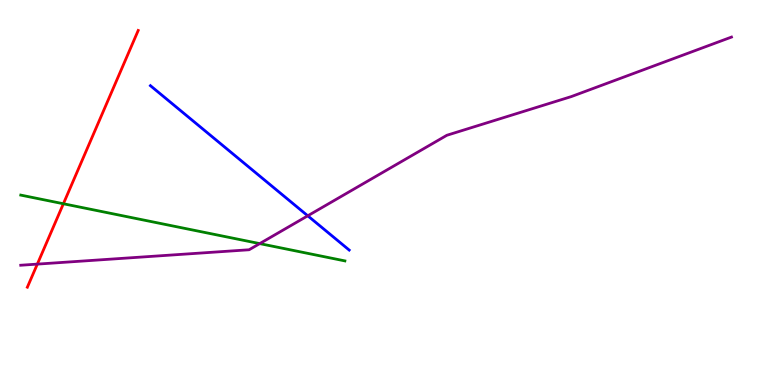[{'lines': ['blue', 'red'], 'intersections': []}, {'lines': ['green', 'red'], 'intersections': [{'x': 0.818, 'y': 4.71}]}, {'lines': ['purple', 'red'], 'intersections': [{'x': 0.482, 'y': 3.14}]}, {'lines': ['blue', 'green'], 'intersections': []}, {'lines': ['blue', 'purple'], 'intersections': [{'x': 3.97, 'y': 4.39}]}, {'lines': ['green', 'purple'], 'intersections': [{'x': 3.35, 'y': 3.67}]}]